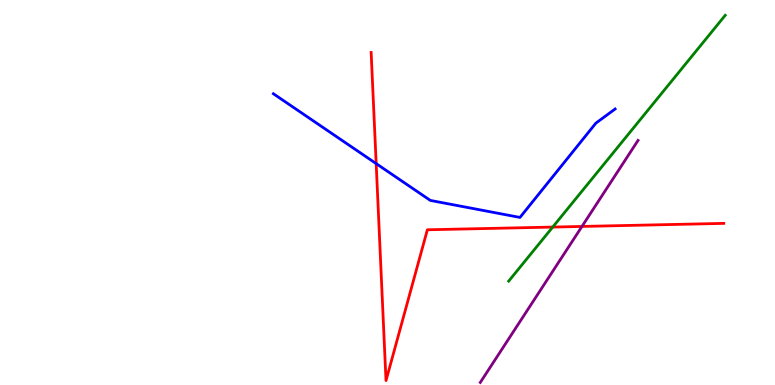[{'lines': ['blue', 'red'], 'intersections': [{'x': 4.85, 'y': 5.75}]}, {'lines': ['green', 'red'], 'intersections': [{'x': 7.13, 'y': 4.1}]}, {'lines': ['purple', 'red'], 'intersections': [{'x': 7.51, 'y': 4.12}]}, {'lines': ['blue', 'green'], 'intersections': []}, {'lines': ['blue', 'purple'], 'intersections': []}, {'lines': ['green', 'purple'], 'intersections': []}]